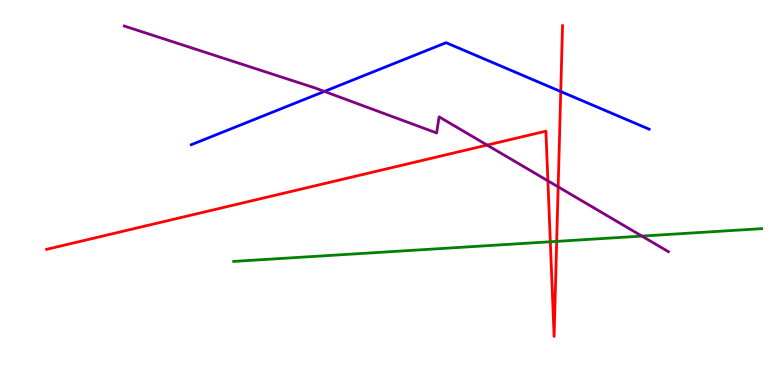[{'lines': ['blue', 'red'], 'intersections': [{'x': 7.24, 'y': 7.62}]}, {'lines': ['green', 'red'], 'intersections': [{'x': 7.1, 'y': 3.72}, {'x': 7.18, 'y': 3.73}]}, {'lines': ['purple', 'red'], 'intersections': [{'x': 6.29, 'y': 6.23}, {'x': 7.07, 'y': 5.3}, {'x': 7.2, 'y': 5.15}]}, {'lines': ['blue', 'green'], 'intersections': []}, {'lines': ['blue', 'purple'], 'intersections': [{'x': 4.19, 'y': 7.63}]}, {'lines': ['green', 'purple'], 'intersections': [{'x': 8.28, 'y': 3.87}]}]